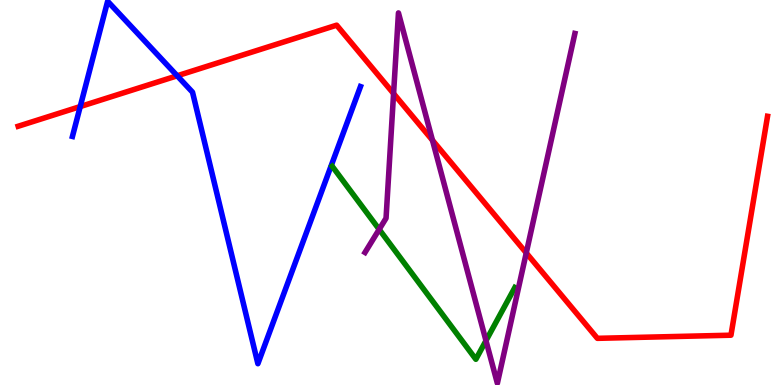[{'lines': ['blue', 'red'], 'intersections': [{'x': 1.04, 'y': 7.23}, {'x': 2.29, 'y': 8.03}]}, {'lines': ['green', 'red'], 'intersections': []}, {'lines': ['purple', 'red'], 'intersections': [{'x': 5.08, 'y': 7.57}, {'x': 5.58, 'y': 6.36}, {'x': 6.79, 'y': 3.43}]}, {'lines': ['blue', 'green'], 'intersections': []}, {'lines': ['blue', 'purple'], 'intersections': []}, {'lines': ['green', 'purple'], 'intersections': [{'x': 4.89, 'y': 4.04}, {'x': 6.27, 'y': 1.15}]}]